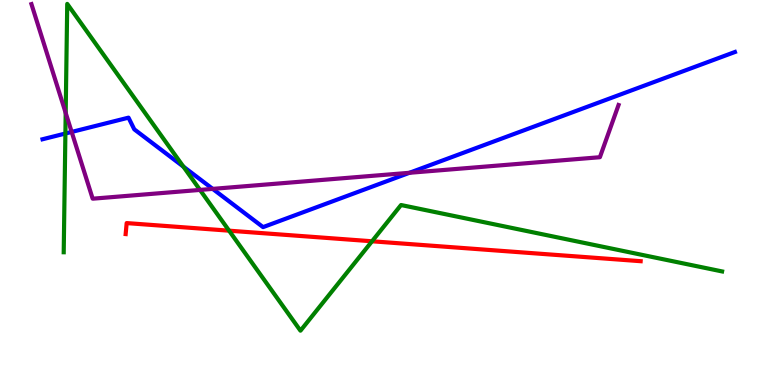[{'lines': ['blue', 'red'], 'intersections': []}, {'lines': ['green', 'red'], 'intersections': [{'x': 2.96, 'y': 4.01}, {'x': 4.8, 'y': 3.73}]}, {'lines': ['purple', 'red'], 'intersections': []}, {'lines': ['blue', 'green'], 'intersections': [{'x': 0.844, 'y': 6.53}, {'x': 2.37, 'y': 5.67}]}, {'lines': ['blue', 'purple'], 'intersections': [{'x': 0.925, 'y': 6.57}, {'x': 2.74, 'y': 5.09}, {'x': 5.28, 'y': 5.51}]}, {'lines': ['green', 'purple'], 'intersections': [{'x': 0.848, 'y': 7.07}, {'x': 2.58, 'y': 5.07}]}]